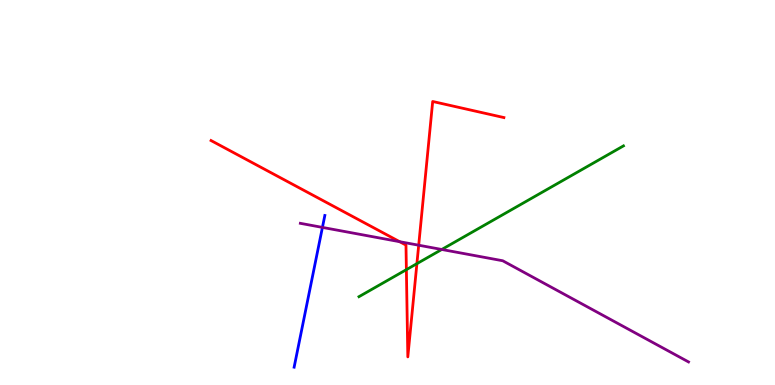[{'lines': ['blue', 'red'], 'intersections': []}, {'lines': ['green', 'red'], 'intersections': [{'x': 5.24, 'y': 3.0}, {'x': 5.38, 'y': 3.15}]}, {'lines': ['purple', 'red'], 'intersections': [{'x': 5.16, 'y': 3.72}, {'x': 5.4, 'y': 3.63}]}, {'lines': ['blue', 'green'], 'intersections': []}, {'lines': ['blue', 'purple'], 'intersections': [{'x': 4.16, 'y': 4.09}]}, {'lines': ['green', 'purple'], 'intersections': [{'x': 5.7, 'y': 3.52}]}]